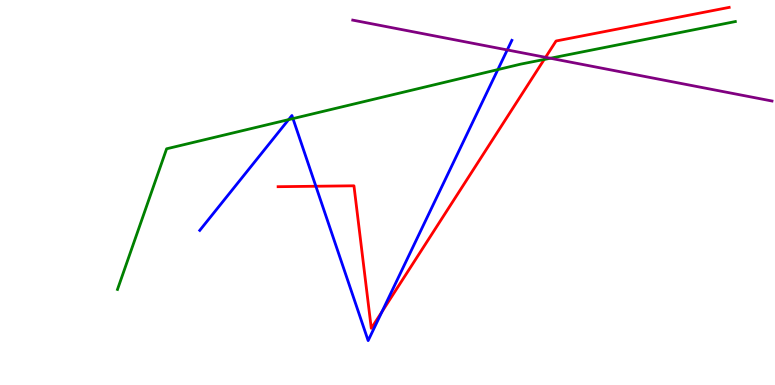[{'lines': ['blue', 'red'], 'intersections': [{'x': 4.08, 'y': 5.16}, {'x': 4.93, 'y': 1.91}]}, {'lines': ['green', 'red'], 'intersections': [{'x': 7.02, 'y': 8.46}]}, {'lines': ['purple', 'red'], 'intersections': [{'x': 7.04, 'y': 8.51}]}, {'lines': ['blue', 'green'], 'intersections': [{'x': 3.72, 'y': 6.89}, {'x': 3.78, 'y': 6.92}, {'x': 6.42, 'y': 8.19}]}, {'lines': ['blue', 'purple'], 'intersections': [{'x': 6.55, 'y': 8.7}]}, {'lines': ['green', 'purple'], 'intersections': [{'x': 7.1, 'y': 8.49}]}]